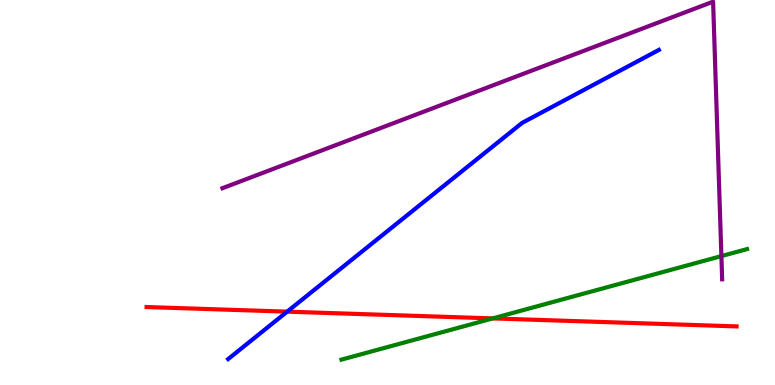[{'lines': ['blue', 'red'], 'intersections': [{'x': 3.71, 'y': 1.91}]}, {'lines': ['green', 'red'], 'intersections': [{'x': 6.36, 'y': 1.73}]}, {'lines': ['purple', 'red'], 'intersections': []}, {'lines': ['blue', 'green'], 'intersections': []}, {'lines': ['blue', 'purple'], 'intersections': []}, {'lines': ['green', 'purple'], 'intersections': [{'x': 9.31, 'y': 3.35}]}]